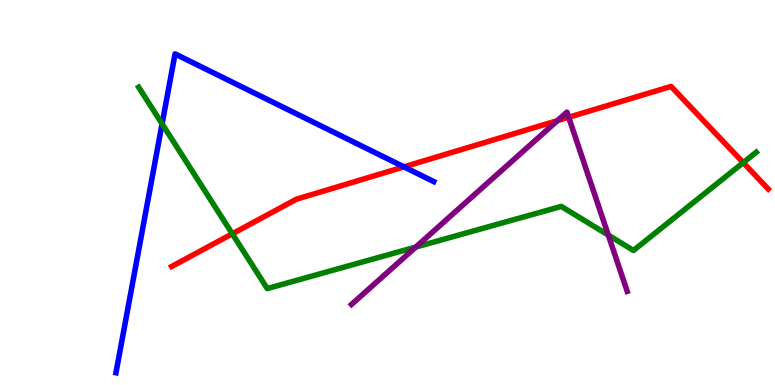[{'lines': ['blue', 'red'], 'intersections': [{'x': 5.21, 'y': 5.67}]}, {'lines': ['green', 'red'], 'intersections': [{'x': 3.0, 'y': 3.93}, {'x': 9.59, 'y': 5.78}]}, {'lines': ['purple', 'red'], 'intersections': [{'x': 7.19, 'y': 6.87}, {'x': 7.34, 'y': 6.95}]}, {'lines': ['blue', 'green'], 'intersections': [{'x': 2.09, 'y': 6.78}]}, {'lines': ['blue', 'purple'], 'intersections': []}, {'lines': ['green', 'purple'], 'intersections': [{'x': 5.36, 'y': 3.58}, {'x': 7.85, 'y': 3.89}]}]